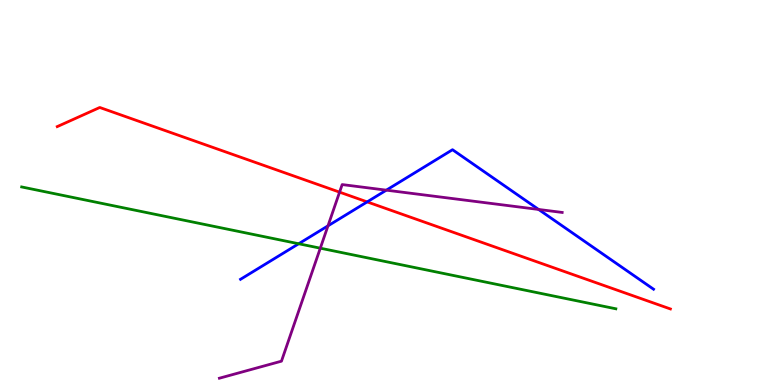[{'lines': ['blue', 'red'], 'intersections': [{'x': 4.74, 'y': 4.76}]}, {'lines': ['green', 'red'], 'intersections': []}, {'lines': ['purple', 'red'], 'intersections': [{'x': 4.38, 'y': 5.01}]}, {'lines': ['blue', 'green'], 'intersections': [{'x': 3.85, 'y': 3.67}]}, {'lines': ['blue', 'purple'], 'intersections': [{'x': 4.23, 'y': 4.13}, {'x': 4.99, 'y': 5.06}, {'x': 6.95, 'y': 4.56}]}, {'lines': ['green', 'purple'], 'intersections': [{'x': 4.13, 'y': 3.55}]}]